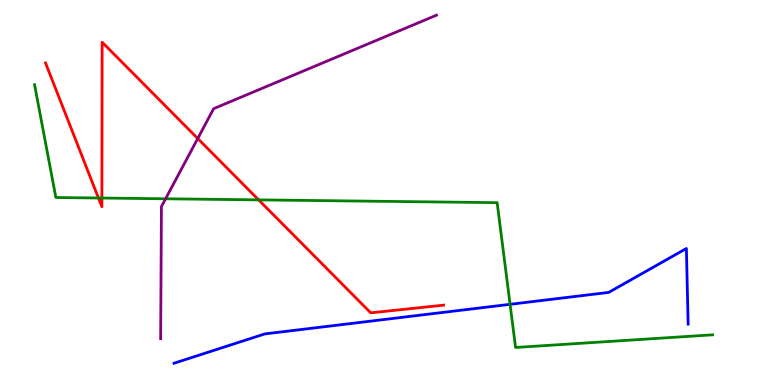[{'lines': ['blue', 'red'], 'intersections': []}, {'lines': ['green', 'red'], 'intersections': [{'x': 1.27, 'y': 4.86}, {'x': 1.31, 'y': 4.86}, {'x': 3.34, 'y': 4.81}]}, {'lines': ['purple', 'red'], 'intersections': [{'x': 2.55, 'y': 6.4}]}, {'lines': ['blue', 'green'], 'intersections': [{'x': 6.58, 'y': 2.1}]}, {'lines': ['blue', 'purple'], 'intersections': []}, {'lines': ['green', 'purple'], 'intersections': [{'x': 2.14, 'y': 4.84}]}]